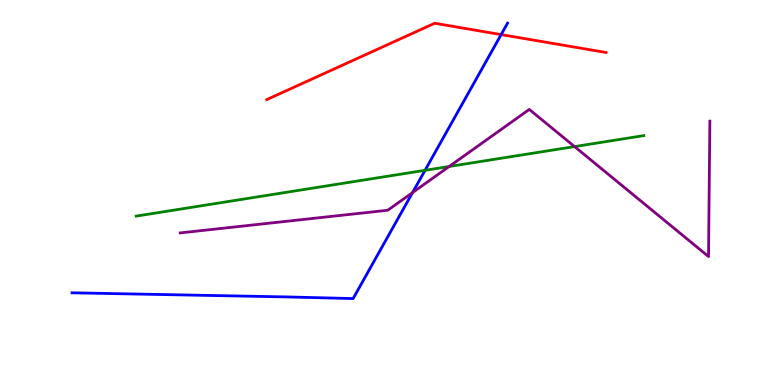[{'lines': ['blue', 'red'], 'intersections': [{'x': 6.47, 'y': 9.1}]}, {'lines': ['green', 'red'], 'intersections': []}, {'lines': ['purple', 'red'], 'intersections': []}, {'lines': ['blue', 'green'], 'intersections': [{'x': 5.48, 'y': 5.58}]}, {'lines': ['blue', 'purple'], 'intersections': [{'x': 5.32, 'y': 5.0}]}, {'lines': ['green', 'purple'], 'intersections': [{'x': 5.8, 'y': 5.68}, {'x': 7.41, 'y': 6.19}]}]